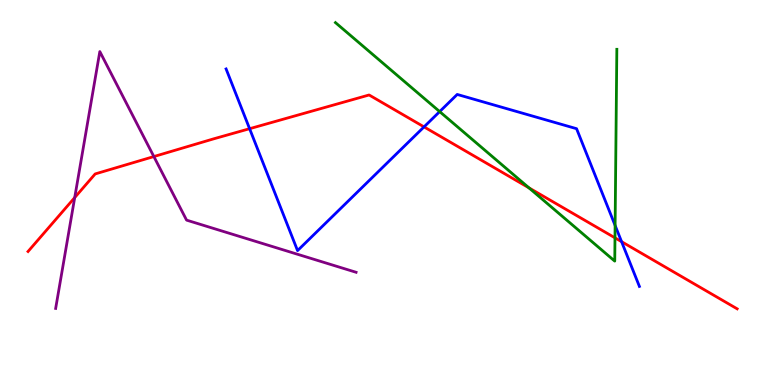[{'lines': ['blue', 'red'], 'intersections': [{'x': 3.22, 'y': 6.66}, {'x': 5.47, 'y': 6.7}, {'x': 8.02, 'y': 3.72}]}, {'lines': ['green', 'red'], 'intersections': [{'x': 6.83, 'y': 5.12}, {'x': 7.94, 'y': 3.82}]}, {'lines': ['purple', 'red'], 'intersections': [{'x': 0.964, 'y': 4.87}, {'x': 1.99, 'y': 5.93}]}, {'lines': ['blue', 'green'], 'intersections': [{'x': 5.67, 'y': 7.1}, {'x': 7.94, 'y': 4.14}]}, {'lines': ['blue', 'purple'], 'intersections': []}, {'lines': ['green', 'purple'], 'intersections': []}]